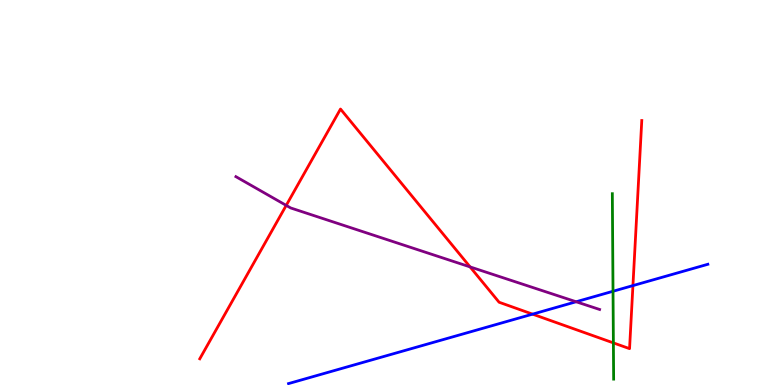[{'lines': ['blue', 'red'], 'intersections': [{'x': 6.87, 'y': 1.84}, {'x': 8.17, 'y': 2.58}]}, {'lines': ['green', 'red'], 'intersections': [{'x': 7.91, 'y': 1.09}]}, {'lines': ['purple', 'red'], 'intersections': [{'x': 3.69, 'y': 4.67}, {'x': 6.07, 'y': 3.07}]}, {'lines': ['blue', 'green'], 'intersections': [{'x': 7.91, 'y': 2.43}]}, {'lines': ['blue', 'purple'], 'intersections': [{'x': 7.43, 'y': 2.16}]}, {'lines': ['green', 'purple'], 'intersections': []}]